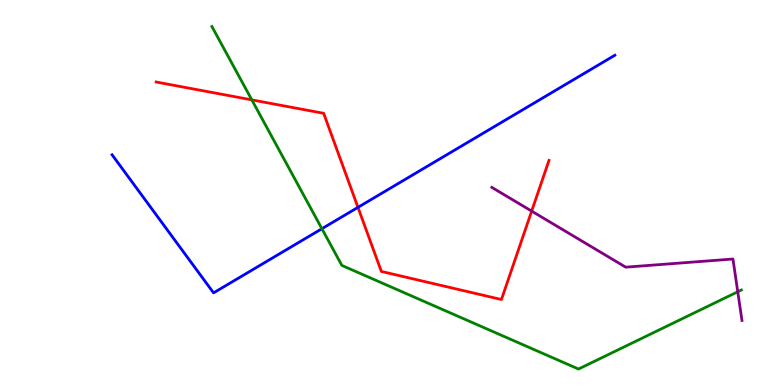[{'lines': ['blue', 'red'], 'intersections': [{'x': 4.62, 'y': 4.61}]}, {'lines': ['green', 'red'], 'intersections': [{'x': 3.25, 'y': 7.41}]}, {'lines': ['purple', 'red'], 'intersections': [{'x': 6.86, 'y': 4.52}]}, {'lines': ['blue', 'green'], 'intersections': [{'x': 4.15, 'y': 4.06}]}, {'lines': ['blue', 'purple'], 'intersections': []}, {'lines': ['green', 'purple'], 'intersections': [{'x': 9.52, 'y': 2.42}]}]